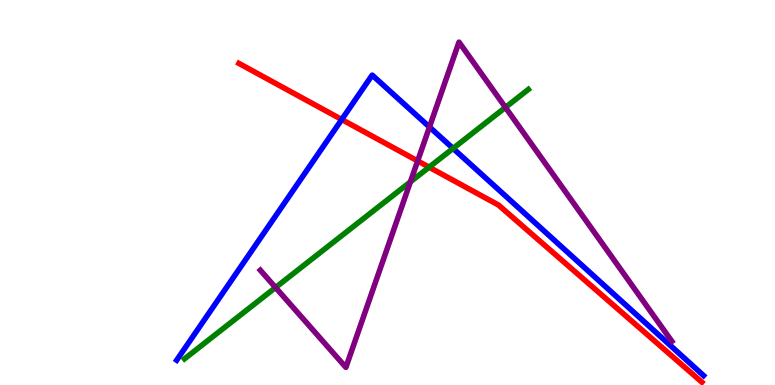[{'lines': ['blue', 'red'], 'intersections': [{'x': 4.41, 'y': 6.9}]}, {'lines': ['green', 'red'], 'intersections': [{'x': 5.54, 'y': 5.66}]}, {'lines': ['purple', 'red'], 'intersections': [{'x': 5.39, 'y': 5.82}]}, {'lines': ['blue', 'green'], 'intersections': [{'x': 5.85, 'y': 6.14}]}, {'lines': ['blue', 'purple'], 'intersections': [{'x': 5.54, 'y': 6.7}]}, {'lines': ['green', 'purple'], 'intersections': [{'x': 3.56, 'y': 2.53}, {'x': 5.3, 'y': 5.28}, {'x': 6.52, 'y': 7.21}]}]